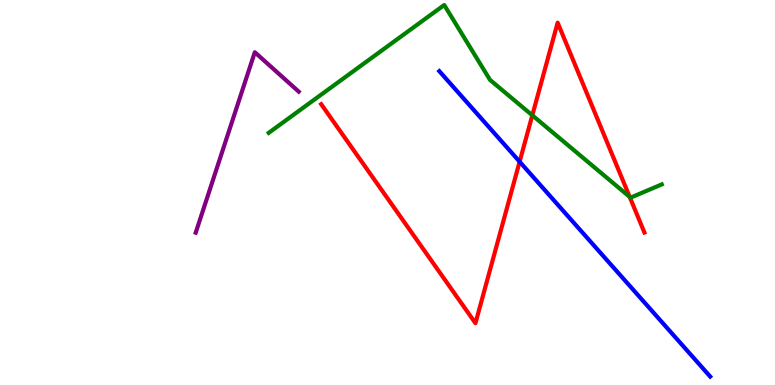[{'lines': ['blue', 'red'], 'intersections': [{'x': 6.7, 'y': 5.8}]}, {'lines': ['green', 'red'], 'intersections': [{'x': 6.87, 'y': 7.0}, {'x': 8.12, 'y': 4.89}]}, {'lines': ['purple', 'red'], 'intersections': []}, {'lines': ['blue', 'green'], 'intersections': []}, {'lines': ['blue', 'purple'], 'intersections': []}, {'lines': ['green', 'purple'], 'intersections': []}]